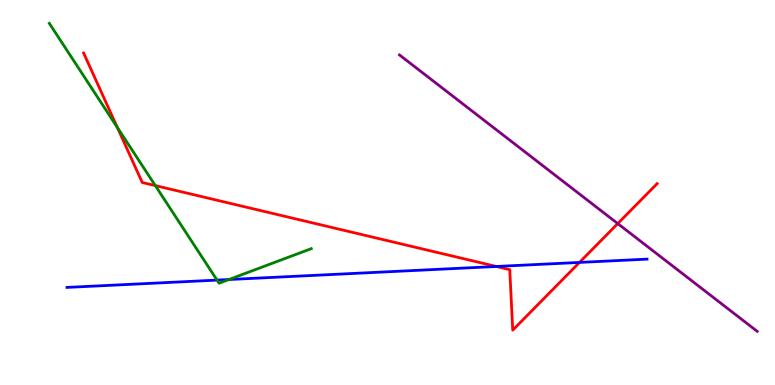[{'lines': ['blue', 'red'], 'intersections': [{'x': 6.41, 'y': 3.08}, {'x': 7.48, 'y': 3.18}]}, {'lines': ['green', 'red'], 'intersections': [{'x': 1.51, 'y': 6.69}, {'x': 2.0, 'y': 5.18}]}, {'lines': ['purple', 'red'], 'intersections': [{'x': 7.97, 'y': 4.19}]}, {'lines': ['blue', 'green'], 'intersections': [{'x': 2.8, 'y': 2.72}, {'x': 2.95, 'y': 2.74}]}, {'lines': ['blue', 'purple'], 'intersections': []}, {'lines': ['green', 'purple'], 'intersections': []}]